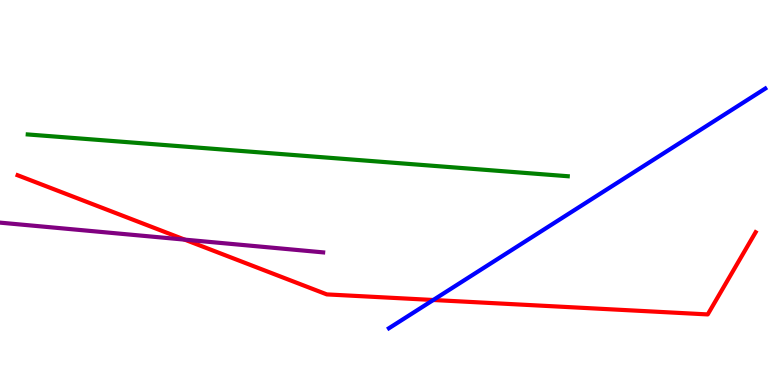[{'lines': ['blue', 'red'], 'intersections': [{'x': 5.59, 'y': 2.21}]}, {'lines': ['green', 'red'], 'intersections': []}, {'lines': ['purple', 'red'], 'intersections': [{'x': 2.38, 'y': 3.78}]}, {'lines': ['blue', 'green'], 'intersections': []}, {'lines': ['blue', 'purple'], 'intersections': []}, {'lines': ['green', 'purple'], 'intersections': []}]